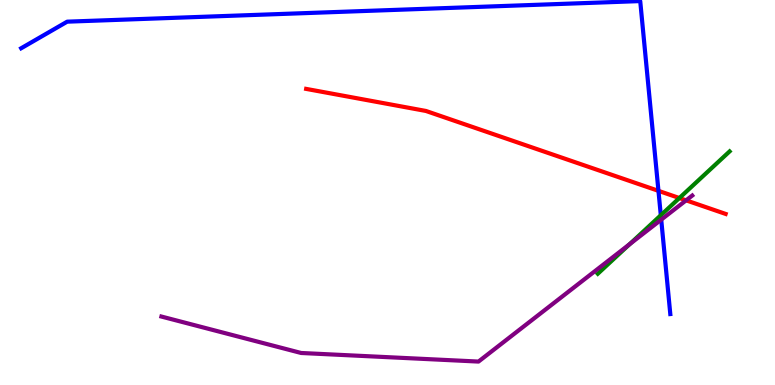[{'lines': ['blue', 'red'], 'intersections': [{'x': 8.5, 'y': 5.04}]}, {'lines': ['green', 'red'], 'intersections': [{'x': 8.77, 'y': 4.86}]}, {'lines': ['purple', 'red'], 'intersections': [{'x': 8.85, 'y': 4.8}]}, {'lines': ['blue', 'green'], 'intersections': [{'x': 8.53, 'y': 4.41}]}, {'lines': ['blue', 'purple'], 'intersections': [{'x': 8.53, 'y': 4.29}]}, {'lines': ['green', 'purple'], 'intersections': [{'x': 8.12, 'y': 3.66}]}]